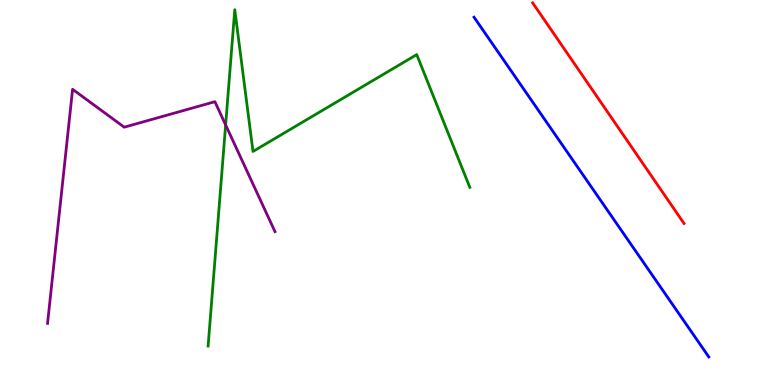[{'lines': ['blue', 'red'], 'intersections': []}, {'lines': ['green', 'red'], 'intersections': []}, {'lines': ['purple', 'red'], 'intersections': []}, {'lines': ['blue', 'green'], 'intersections': []}, {'lines': ['blue', 'purple'], 'intersections': []}, {'lines': ['green', 'purple'], 'intersections': [{'x': 2.91, 'y': 6.76}]}]